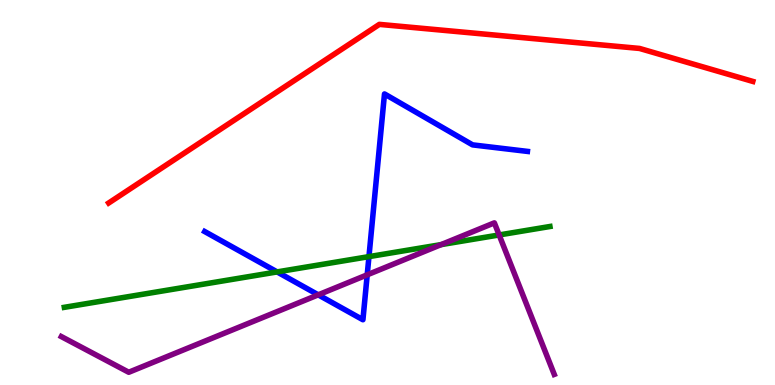[{'lines': ['blue', 'red'], 'intersections': []}, {'lines': ['green', 'red'], 'intersections': []}, {'lines': ['purple', 'red'], 'intersections': []}, {'lines': ['blue', 'green'], 'intersections': [{'x': 3.58, 'y': 2.94}, {'x': 4.76, 'y': 3.33}]}, {'lines': ['blue', 'purple'], 'intersections': [{'x': 4.11, 'y': 2.34}, {'x': 4.74, 'y': 2.86}]}, {'lines': ['green', 'purple'], 'intersections': [{'x': 5.69, 'y': 3.65}, {'x': 6.44, 'y': 3.9}]}]